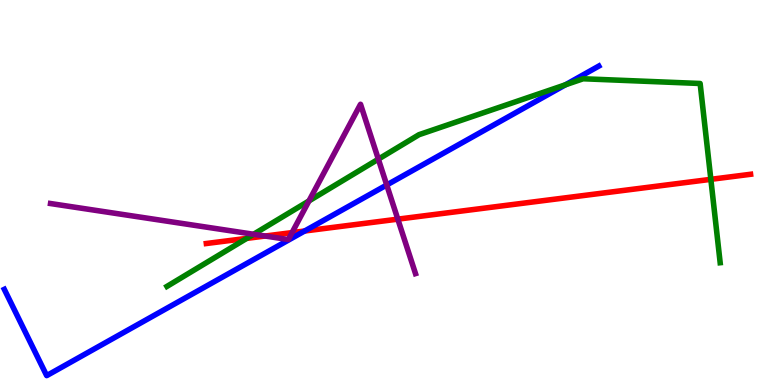[{'lines': ['blue', 'red'], 'intersections': [{'x': 3.93, 'y': 4.0}]}, {'lines': ['green', 'red'], 'intersections': [{'x': 3.18, 'y': 3.81}, {'x': 9.17, 'y': 5.34}]}, {'lines': ['purple', 'red'], 'intersections': [{'x': 3.42, 'y': 3.87}, {'x': 3.77, 'y': 3.96}, {'x': 5.13, 'y': 4.31}]}, {'lines': ['blue', 'green'], 'intersections': [{'x': 7.3, 'y': 7.8}]}, {'lines': ['blue', 'purple'], 'intersections': [{'x': 4.99, 'y': 5.2}]}, {'lines': ['green', 'purple'], 'intersections': [{'x': 3.27, 'y': 3.92}, {'x': 3.99, 'y': 4.78}, {'x': 4.88, 'y': 5.87}]}]